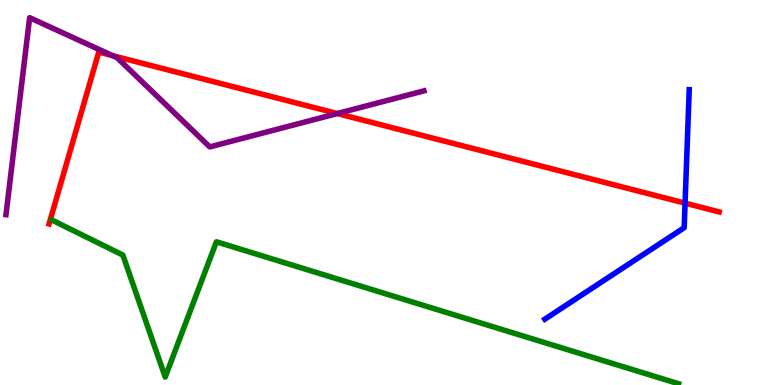[{'lines': ['blue', 'red'], 'intersections': [{'x': 8.84, 'y': 4.72}]}, {'lines': ['green', 'red'], 'intersections': []}, {'lines': ['purple', 'red'], 'intersections': [{'x': 1.45, 'y': 8.56}, {'x': 4.35, 'y': 7.05}]}, {'lines': ['blue', 'green'], 'intersections': []}, {'lines': ['blue', 'purple'], 'intersections': []}, {'lines': ['green', 'purple'], 'intersections': []}]